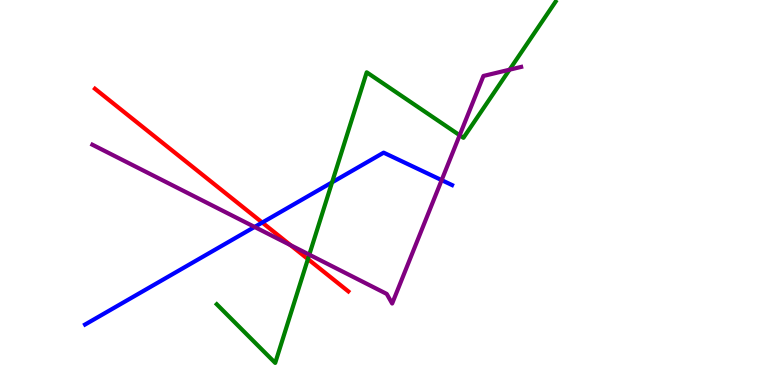[{'lines': ['blue', 'red'], 'intersections': [{'x': 3.38, 'y': 4.22}]}, {'lines': ['green', 'red'], 'intersections': [{'x': 3.97, 'y': 3.27}]}, {'lines': ['purple', 'red'], 'intersections': [{'x': 3.75, 'y': 3.63}]}, {'lines': ['blue', 'green'], 'intersections': [{'x': 4.28, 'y': 5.26}]}, {'lines': ['blue', 'purple'], 'intersections': [{'x': 3.29, 'y': 4.11}, {'x': 5.7, 'y': 5.32}]}, {'lines': ['green', 'purple'], 'intersections': [{'x': 3.99, 'y': 3.39}, {'x': 5.93, 'y': 6.49}, {'x': 6.57, 'y': 8.19}]}]